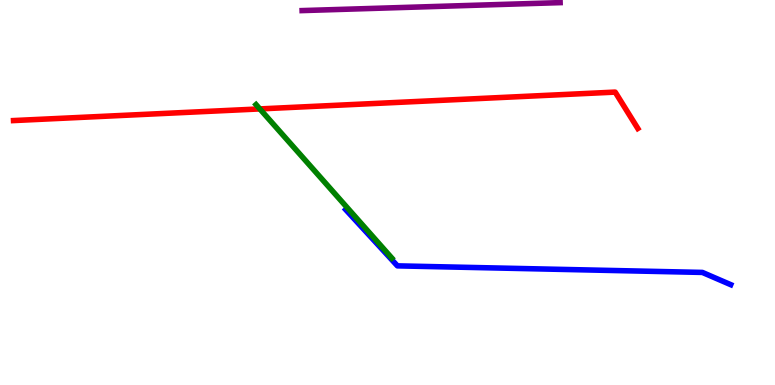[{'lines': ['blue', 'red'], 'intersections': []}, {'lines': ['green', 'red'], 'intersections': [{'x': 3.35, 'y': 7.17}]}, {'lines': ['purple', 'red'], 'intersections': []}, {'lines': ['blue', 'green'], 'intersections': []}, {'lines': ['blue', 'purple'], 'intersections': []}, {'lines': ['green', 'purple'], 'intersections': []}]